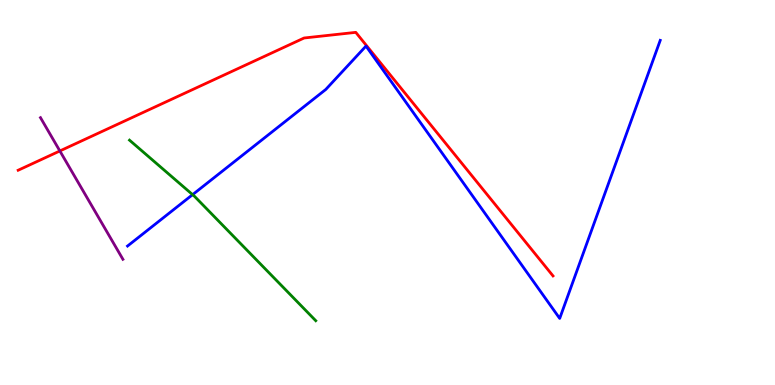[{'lines': ['blue', 'red'], 'intersections': []}, {'lines': ['green', 'red'], 'intersections': []}, {'lines': ['purple', 'red'], 'intersections': [{'x': 0.772, 'y': 6.08}]}, {'lines': ['blue', 'green'], 'intersections': [{'x': 2.49, 'y': 4.94}]}, {'lines': ['blue', 'purple'], 'intersections': []}, {'lines': ['green', 'purple'], 'intersections': []}]